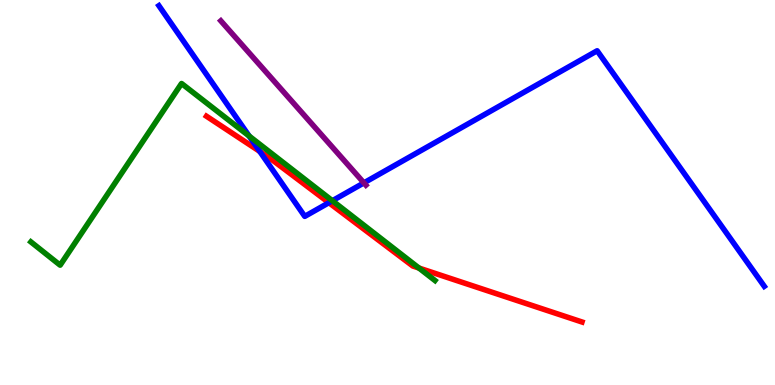[{'lines': ['blue', 'red'], 'intersections': [{'x': 3.35, 'y': 6.07}, {'x': 4.24, 'y': 4.74}]}, {'lines': ['green', 'red'], 'intersections': [{'x': 5.41, 'y': 3.04}]}, {'lines': ['purple', 'red'], 'intersections': []}, {'lines': ['blue', 'green'], 'intersections': [{'x': 3.21, 'y': 6.47}, {'x': 4.29, 'y': 4.79}]}, {'lines': ['blue', 'purple'], 'intersections': [{'x': 4.7, 'y': 5.25}]}, {'lines': ['green', 'purple'], 'intersections': []}]